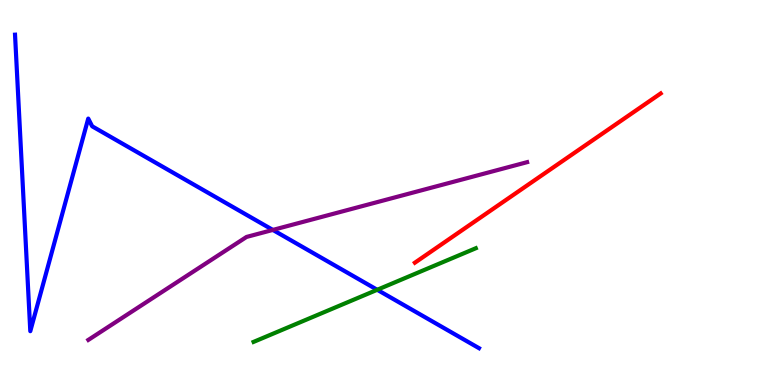[{'lines': ['blue', 'red'], 'intersections': []}, {'lines': ['green', 'red'], 'intersections': []}, {'lines': ['purple', 'red'], 'intersections': []}, {'lines': ['blue', 'green'], 'intersections': [{'x': 4.87, 'y': 2.47}]}, {'lines': ['blue', 'purple'], 'intersections': [{'x': 3.52, 'y': 4.03}]}, {'lines': ['green', 'purple'], 'intersections': []}]